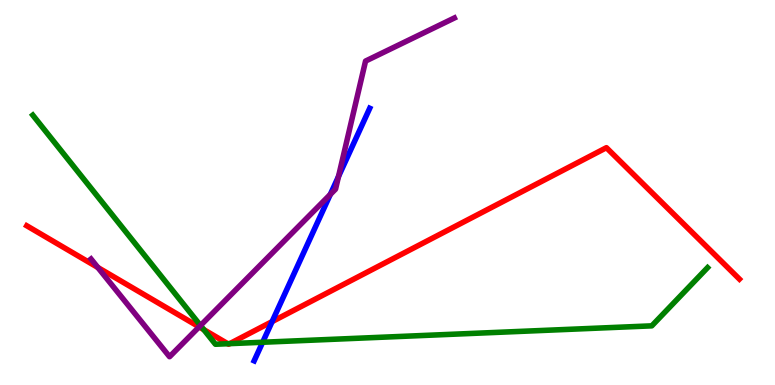[{'lines': ['blue', 'red'], 'intersections': [{'x': 3.51, 'y': 1.65}]}, {'lines': ['green', 'red'], 'intersections': [{'x': 2.63, 'y': 1.44}, {'x': 2.94, 'y': 1.07}, {'x': 2.96, 'y': 1.07}]}, {'lines': ['purple', 'red'], 'intersections': [{'x': 1.26, 'y': 3.05}, {'x': 2.57, 'y': 1.51}]}, {'lines': ['blue', 'green'], 'intersections': [{'x': 3.39, 'y': 1.11}]}, {'lines': ['blue', 'purple'], 'intersections': [{'x': 4.26, 'y': 4.95}, {'x': 4.37, 'y': 5.42}]}, {'lines': ['green', 'purple'], 'intersections': [{'x': 2.59, 'y': 1.55}]}]